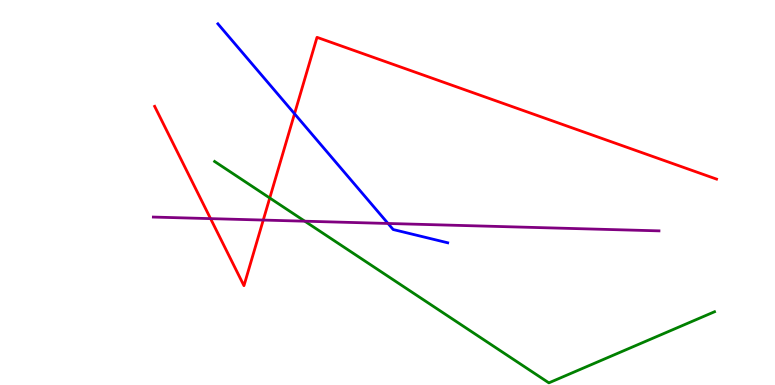[{'lines': ['blue', 'red'], 'intersections': [{'x': 3.8, 'y': 7.05}]}, {'lines': ['green', 'red'], 'intersections': [{'x': 3.48, 'y': 4.86}]}, {'lines': ['purple', 'red'], 'intersections': [{'x': 2.72, 'y': 4.32}, {'x': 3.4, 'y': 4.28}]}, {'lines': ['blue', 'green'], 'intersections': []}, {'lines': ['blue', 'purple'], 'intersections': [{'x': 5.01, 'y': 4.2}]}, {'lines': ['green', 'purple'], 'intersections': [{'x': 3.93, 'y': 4.25}]}]